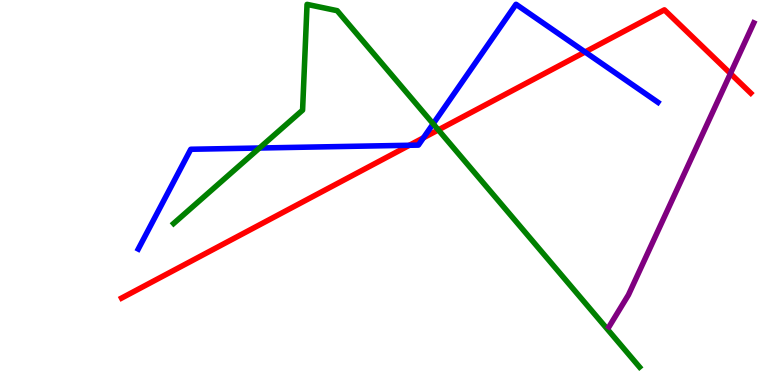[{'lines': ['blue', 'red'], 'intersections': [{'x': 5.28, 'y': 6.23}, {'x': 5.46, 'y': 6.42}, {'x': 7.55, 'y': 8.65}]}, {'lines': ['green', 'red'], 'intersections': [{'x': 5.66, 'y': 6.63}]}, {'lines': ['purple', 'red'], 'intersections': [{'x': 9.43, 'y': 8.09}]}, {'lines': ['blue', 'green'], 'intersections': [{'x': 3.35, 'y': 6.16}, {'x': 5.59, 'y': 6.78}]}, {'lines': ['blue', 'purple'], 'intersections': []}, {'lines': ['green', 'purple'], 'intersections': []}]